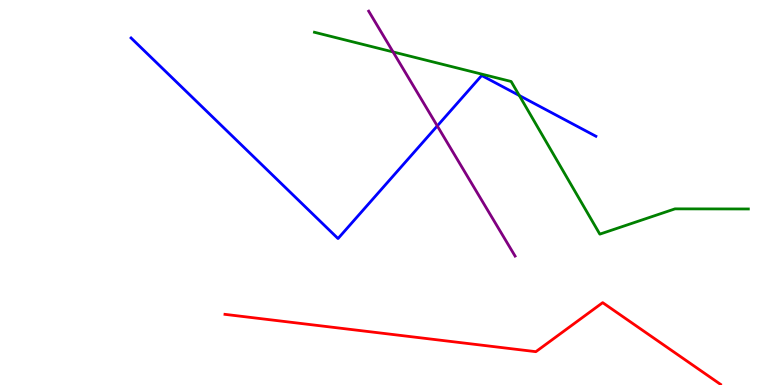[{'lines': ['blue', 'red'], 'intersections': []}, {'lines': ['green', 'red'], 'intersections': []}, {'lines': ['purple', 'red'], 'intersections': []}, {'lines': ['blue', 'green'], 'intersections': [{'x': 6.7, 'y': 7.52}]}, {'lines': ['blue', 'purple'], 'intersections': [{'x': 5.64, 'y': 6.73}]}, {'lines': ['green', 'purple'], 'intersections': [{'x': 5.07, 'y': 8.65}]}]